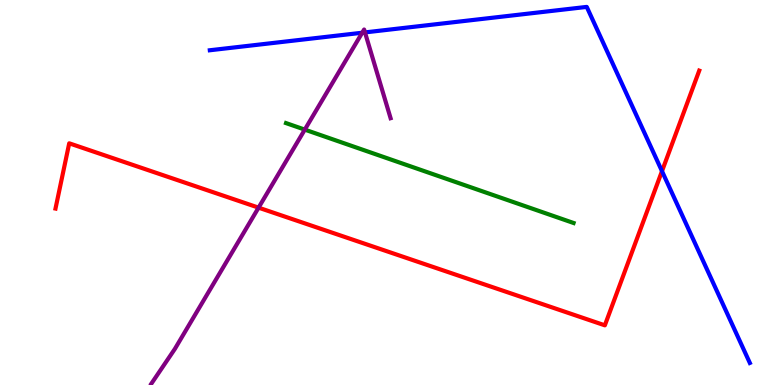[{'lines': ['blue', 'red'], 'intersections': [{'x': 8.54, 'y': 5.55}]}, {'lines': ['green', 'red'], 'intersections': []}, {'lines': ['purple', 'red'], 'intersections': [{'x': 3.34, 'y': 4.61}]}, {'lines': ['blue', 'green'], 'intersections': []}, {'lines': ['blue', 'purple'], 'intersections': [{'x': 4.67, 'y': 9.15}, {'x': 4.71, 'y': 9.16}]}, {'lines': ['green', 'purple'], 'intersections': [{'x': 3.93, 'y': 6.63}]}]